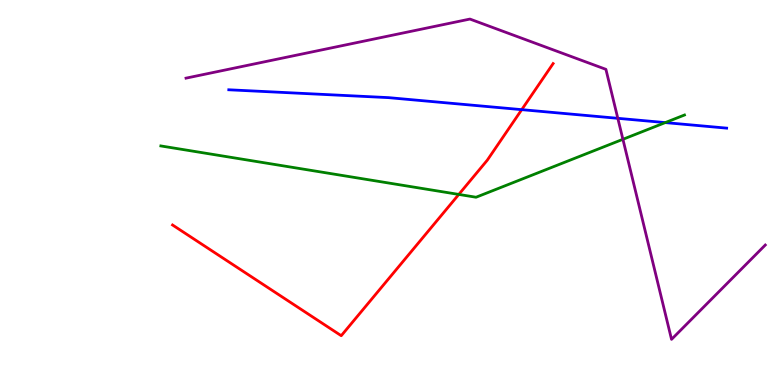[{'lines': ['blue', 'red'], 'intersections': [{'x': 6.73, 'y': 7.15}]}, {'lines': ['green', 'red'], 'intersections': [{'x': 5.92, 'y': 4.95}]}, {'lines': ['purple', 'red'], 'intersections': []}, {'lines': ['blue', 'green'], 'intersections': [{'x': 8.58, 'y': 6.82}]}, {'lines': ['blue', 'purple'], 'intersections': [{'x': 7.97, 'y': 6.93}]}, {'lines': ['green', 'purple'], 'intersections': [{'x': 8.04, 'y': 6.38}]}]